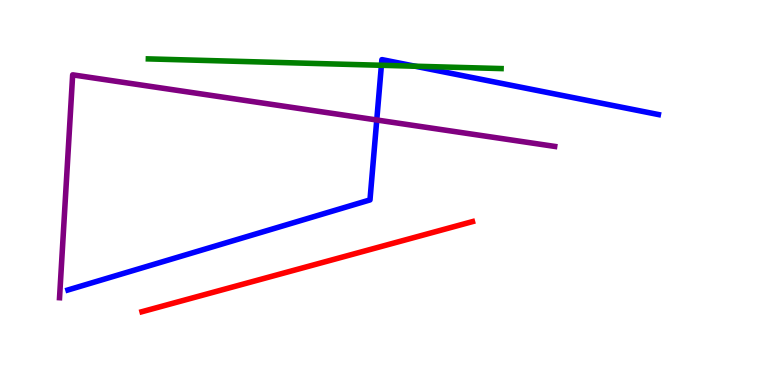[{'lines': ['blue', 'red'], 'intersections': []}, {'lines': ['green', 'red'], 'intersections': []}, {'lines': ['purple', 'red'], 'intersections': []}, {'lines': ['blue', 'green'], 'intersections': [{'x': 4.92, 'y': 8.3}, {'x': 5.36, 'y': 8.28}]}, {'lines': ['blue', 'purple'], 'intersections': [{'x': 4.86, 'y': 6.88}]}, {'lines': ['green', 'purple'], 'intersections': []}]